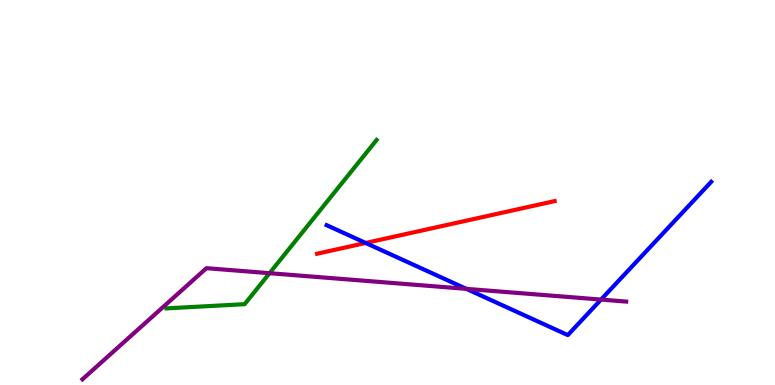[{'lines': ['blue', 'red'], 'intersections': [{'x': 4.72, 'y': 3.69}]}, {'lines': ['green', 'red'], 'intersections': []}, {'lines': ['purple', 'red'], 'intersections': []}, {'lines': ['blue', 'green'], 'intersections': []}, {'lines': ['blue', 'purple'], 'intersections': [{'x': 6.02, 'y': 2.5}, {'x': 7.76, 'y': 2.22}]}, {'lines': ['green', 'purple'], 'intersections': [{'x': 3.48, 'y': 2.9}]}]